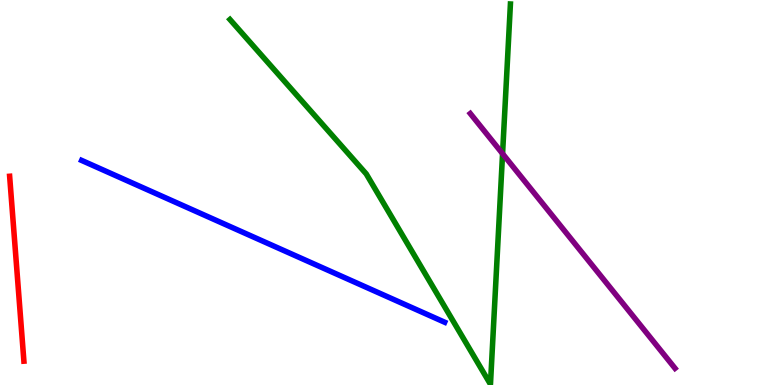[{'lines': ['blue', 'red'], 'intersections': []}, {'lines': ['green', 'red'], 'intersections': []}, {'lines': ['purple', 'red'], 'intersections': []}, {'lines': ['blue', 'green'], 'intersections': []}, {'lines': ['blue', 'purple'], 'intersections': []}, {'lines': ['green', 'purple'], 'intersections': [{'x': 6.48, 'y': 6.01}]}]